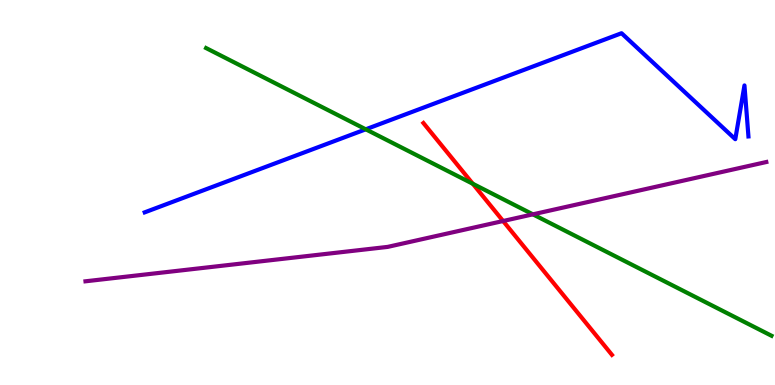[{'lines': ['blue', 'red'], 'intersections': []}, {'lines': ['green', 'red'], 'intersections': [{'x': 6.1, 'y': 5.23}]}, {'lines': ['purple', 'red'], 'intersections': [{'x': 6.49, 'y': 4.26}]}, {'lines': ['blue', 'green'], 'intersections': [{'x': 4.72, 'y': 6.64}]}, {'lines': ['blue', 'purple'], 'intersections': []}, {'lines': ['green', 'purple'], 'intersections': [{'x': 6.88, 'y': 4.43}]}]